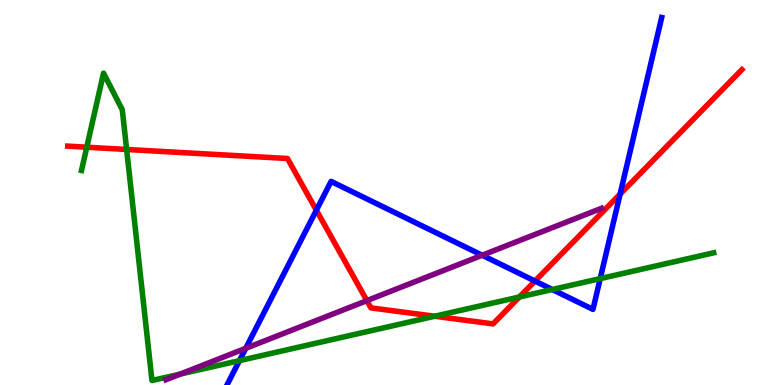[{'lines': ['blue', 'red'], 'intersections': [{'x': 4.08, 'y': 4.54}, {'x': 6.9, 'y': 2.7}, {'x': 8.0, 'y': 4.96}]}, {'lines': ['green', 'red'], 'intersections': [{'x': 1.12, 'y': 6.18}, {'x': 1.63, 'y': 6.12}, {'x': 5.61, 'y': 1.79}, {'x': 6.7, 'y': 2.29}]}, {'lines': ['purple', 'red'], 'intersections': [{'x': 4.73, 'y': 2.19}]}, {'lines': ['blue', 'green'], 'intersections': [{'x': 3.09, 'y': 0.633}, {'x': 7.13, 'y': 2.48}, {'x': 7.74, 'y': 2.76}]}, {'lines': ['blue', 'purple'], 'intersections': [{'x': 3.17, 'y': 0.953}, {'x': 6.22, 'y': 3.37}]}, {'lines': ['green', 'purple'], 'intersections': [{'x': 2.33, 'y': 0.283}]}]